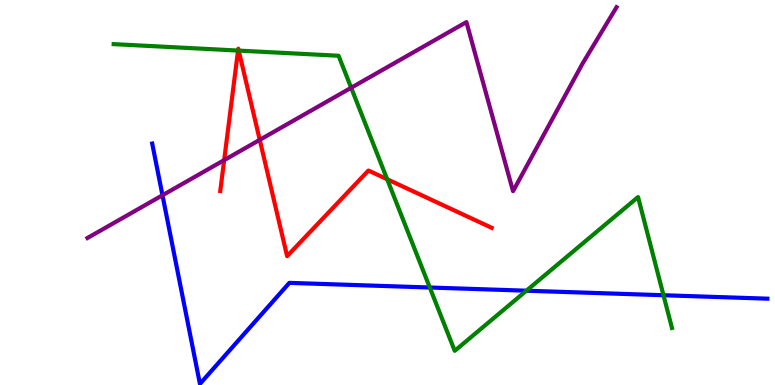[{'lines': ['blue', 'red'], 'intersections': []}, {'lines': ['green', 'red'], 'intersections': [{'x': 3.07, 'y': 8.69}, {'x': 3.08, 'y': 8.69}, {'x': 5.0, 'y': 5.34}]}, {'lines': ['purple', 'red'], 'intersections': [{'x': 2.89, 'y': 5.84}, {'x': 3.35, 'y': 6.37}]}, {'lines': ['blue', 'green'], 'intersections': [{'x': 5.55, 'y': 2.53}, {'x': 6.79, 'y': 2.45}, {'x': 8.56, 'y': 2.33}]}, {'lines': ['blue', 'purple'], 'intersections': [{'x': 2.1, 'y': 4.93}]}, {'lines': ['green', 'purple'], 'intersections': [{'x': 4.53, 'y': 7.72}]}]